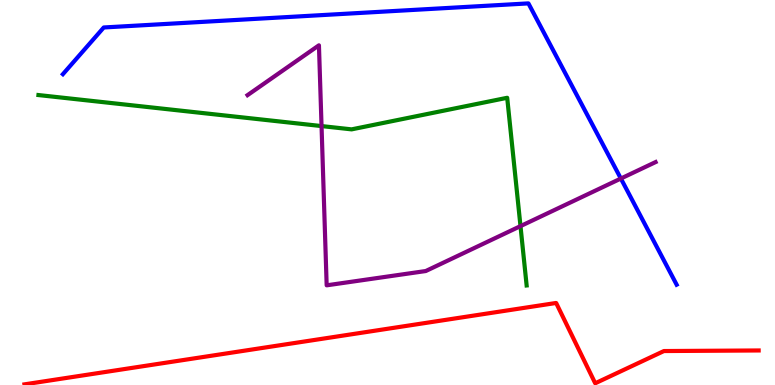[{'lines': ['blue', 'red'], 'intersections': []}, {'lines': ['green', 'red'], 'intersections': []}, {'lines': ['purple', 'red'], 'intersections': []}, {'lines': ['blue', 'green'], 'intersections': []}, {'lines': ['blue', 'purple'], 'intersections': [{'x': 8.01, 'y': 5.36}]}, {'lines': ['green', 'purple'], 'intersections': [{'x': 4.15, 'y': 6.73}, {'x': 6.72, 'y': 4.13}]}]